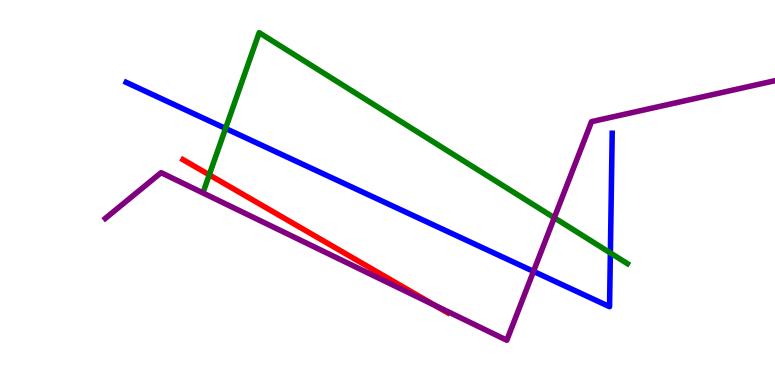[{'lines': ['blue', 'red'], 'intersections': []}, {'lines': ['green', 'red'], 'intersections': [{'x': 2.7, 'y': 5.46}]}, {'lines': ['purple', 'red'], 'intersections': [{'x': 5.61, 'y': 2.07}]}, {'lines': ['blue', 'green'], 'intersections': [{'x': 2.91, 'y': 6.66}, {'x': 7.88, 'y': 3.43}]}, {'lines': ['blue', 'purple'], 'intersections': [{'x': 6.88, 'y': 2.95}]}, {'lines': ['green', 'purple'], 'intersections': [{'x': 7.15, 'y': 4.34}]}]